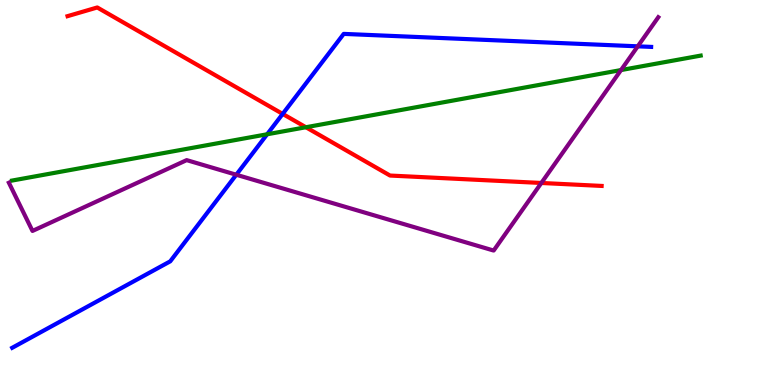[{'lines': ['blue', 'red'], 'intersections': [{'x': 3.65, 'y': 7.04}]}, {'lines': ['green', 'red'], 'intersections': [{'x': 3.95, 'y': 6.69}]}, {'lines': ['purple', 'red'], 'intersections': [{'x': 6.99, 'y': 5.25}]}, {'lines': ['blue', 'green'], 'intersections': [{'x': 3.45, 'y': 6.51}]}, {'lines': ['blue', 'purple'], 'intersections': [{'x': 3.05, 'y': 5.46}, {'x': 8.23, 'y': 8.8}]}, {'lines': ['green', 'purple'], 'intersections': [{'x': 8.01, 'y': 8.18}]}]